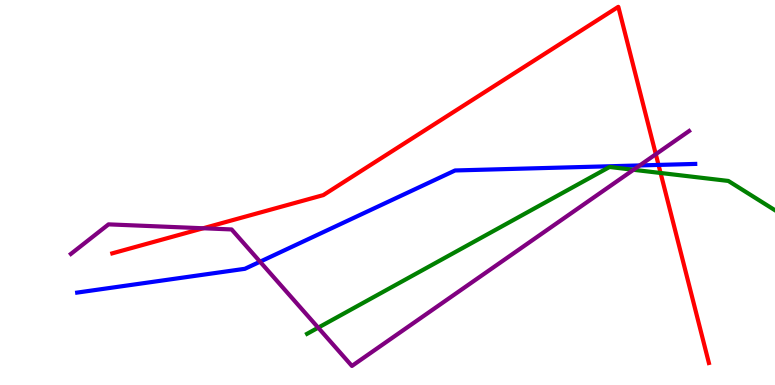[{'lines': ['blue', 'red'], 'intersections': [{'x': 8.5, 'y': 5.72}]}, {'lines': ['green', 'red'], 'intersections': [{'x': 8.52, 'y': 5.51}]}, {'lines': ['purple', 'red'], 'intersections': [{'x': 2.62, 'y': 4.07}, {'x': 8.46, 'y': 5.99}]}, {'lines': ['blue', 'green'], 'intersections': []}, {'lines': ['blue', 'purple'], 'intersections': [{'x': 3.36, 'y': 3.2}, {'x': 8.25, 'y': 5.7}]}, {'lines': ['green', 'purple'], 'intersections': [{'x': 4.11, 'y': 1.49}, {'x': 8.17, 'y': 5.59}]}]